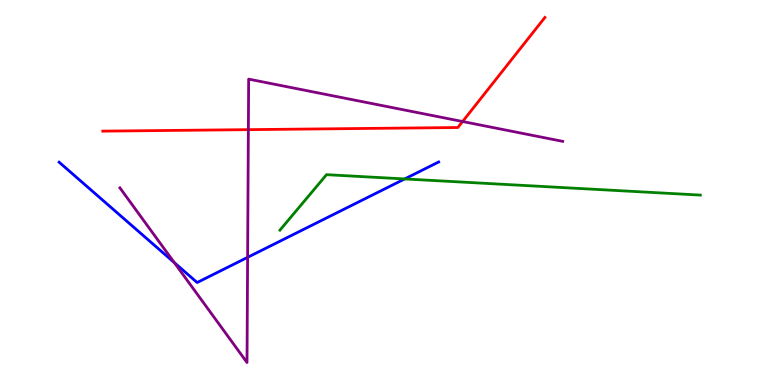[{'lines': ['blue', 'red'], 'intersections': []}, {'lines': ['green', 'red'], 'intersections': []}, {'lines': ['purple', 'red'], 'intersections': [{'x': 3.2, 'y': 6.63}, {'x': 5.97, 'y': 6.84}]}, {'lines': ['blue', 'green'], 'intersections': [{'x': 5.22, 'y': 5.35}]}, {'lines': ['blue', 'purple'], 'intersections': [{'x': 2.25, 'y': 3.18}, {'x': 3.2, 'y': 3.32}]}, {'lines': ['green', 'purple'], 'intersections': []}]